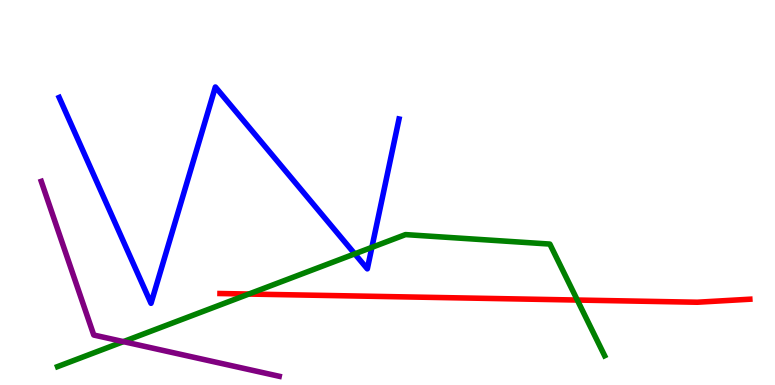[{'lines': ['blue', 'red'], 'intersections': []}, {'lines': ['green', 'red'], 'intersections': [{'x': 3.21, 'y': 2.36}, {'x': 7.45, 'y': 2.21}]}, {'lines': ['purple', 'red'], 'intersections': []}, {'lines': ['blue', 'green'], 'intersections': [{'x': 4.58, 'y': 3.41}, {'x': 4.8, 'y': 3.58}]}, {'lines': ['blue', 'purple'], 'intersections': []}, {'lines': ['green', 'purple'], 'intersections': [{'x': 1.59, 'y': 1.13}]}]